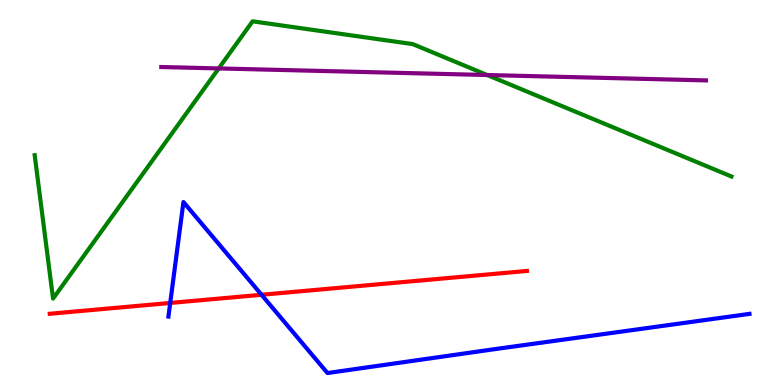[{'lines': ['blue', 'red'], 'intersections': [{'x': 2.2, 'y': 2.13}, {'x': 3.37, 'y': 2.34}]}, {'lines': ['green', 'red'], 'intersections': []}, {'lines': ['purple', 'red'], 'intersections': []}, {'lines': ['blue', 'green'], 'intersections': []}, {'lines': ['blue', 'purple'], 'intersections': []}, {'lines': ['green', 'purple'], 'intersections': [{'x': 2.82, 'y': 8.22}, {'x': 6.29, 'y': 8.05}]}]